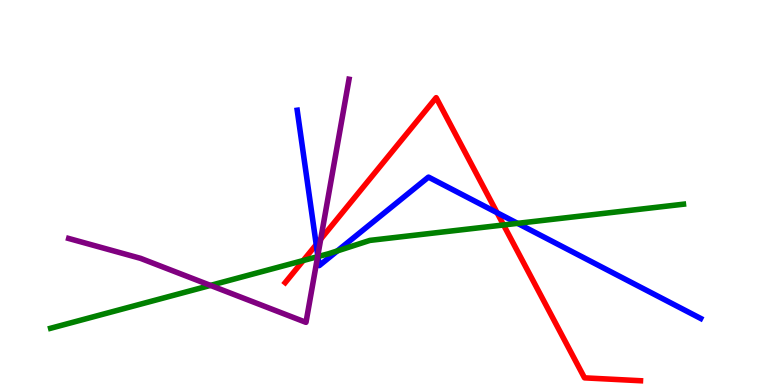[{'lines': ['blue', 'red'], 'intersections': [{'x': 4.08, 'y': 3.65}, {'x': 6.41, 'y': 4.48}]}, {'lines': ['green', 'red'], 'intersections': [{'x': 3.91, 'y': 3.23}, {'x': 6.5, 'y': 4.16}]}, {'lines': ['purple', 'red'], 'intersections': [{'x': 4.14, 'y': 3.79}]}, {'lines': ['blue', 'green'], 'intersections': [{'x': 4.1, 'y': 3.34}, {'x': 4.35, 'y': 3.48}, {'x': 6.68, 'y': 4.2}]}, {'lines': ['blue', 'purple'], 'intersections': [{'x': 4.1, 'y': 3.36}]}, {'lines': ['green', 'purple'], 'intersections': [{'x': 2.72, 'y': 2.59}, {'x': 4.1, 'y': 3.33}]}]